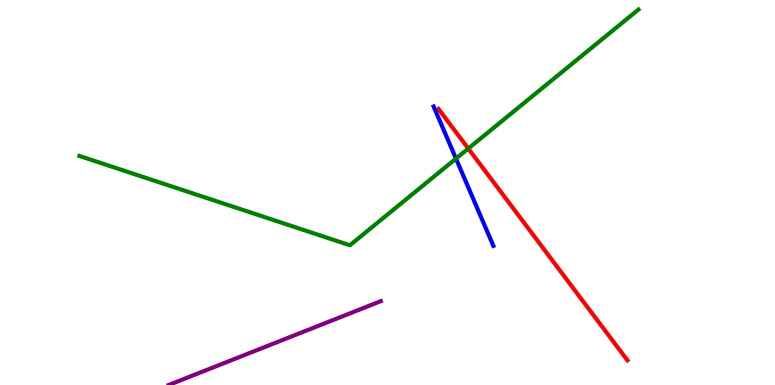[{'lines': ['blue', 'red'], 'intersections': []}, {'lines': ['green', 'red'], 'intersections': [{'x': 6.04, 'y': 6.14}]}, {'lines': ['purple', 'red'], 'intersections': []}, {'lines': ['blue', 'green'], 'intersections': [{'x': 5.88, 'y': 5.88}]}, {'lines': ['blue', 'purple'], 'intersections': []}, {'lines': ['green', 'purple'], 'intersections': []}]